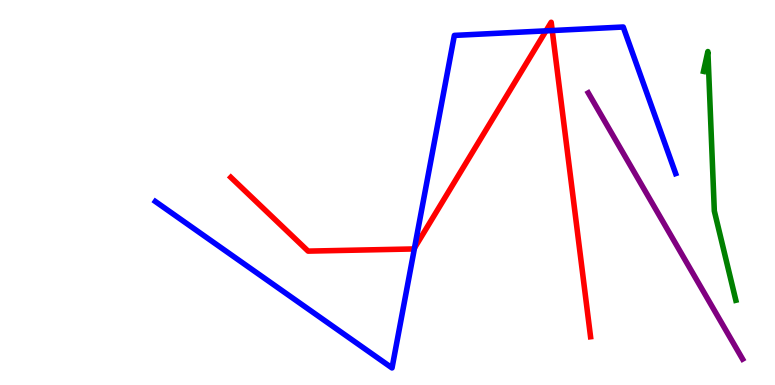[{'lines': ['blue', 'red'], 'intersections': [{'x': 5.35, 'y': 3.56}, {'x': 7.05, 'y': 9.2}, {'x': 7.13, 'y': 9.21}]}, {'lines': ['green', 'red'], 'intersections': []}, {'lines': ['purple', 'red'], 'intersections': []}, {'lines': ['blue', 'green'], 'intersections': []}, {'lines': ['blue', 'purple'], 'intersections': []}, {'lines': ['green', 'purple'], 'intersections': []}]